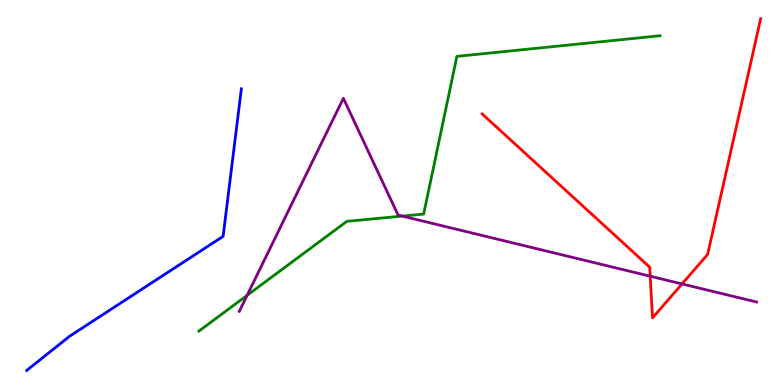[{'lines': ['blue', 'red'], 'intersections': []}, {'lines': ['green', 'red'], 'intersections': []}, {'lines': ['purple', 'red'], 'intersections': [{'x': 8.39, 'y': 2.83}, {'x': 8.8, 'y': 2.63}]}, {'lines': ['blue', 'green'], 'intersections': []}, {'lines': ['blue', 'purple'], 'intersections': []}, {'lines': ['green', 'purple'], 'intersections': [{'x': 3.19, 'y': 2.33}, {'x': 5.19, 'y': 4.39}]}]